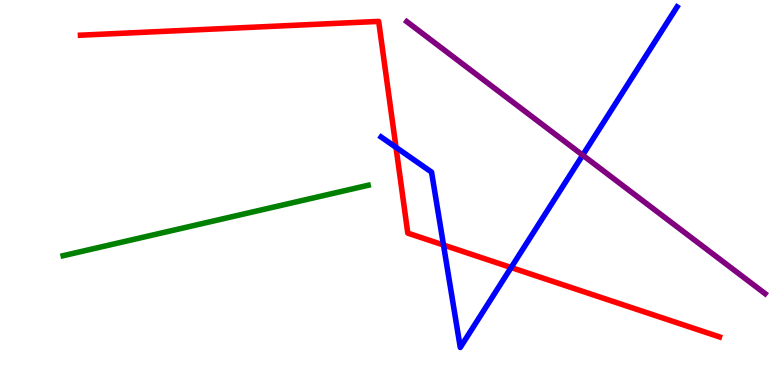[{'lines': ['blue', 'red'], 'intersections': [{'x': 5.11, 'y': 6.17}, {'x': 5.72, 'y': 3.64}, {'x': 6.6, 'y': 3.05}]}, {'lines': ['green', 'red'], 'intersections': []}, {'lines': ['purple', 'red'], 'intersections': []}, {'lines': ['blue', 'green'], 'intersections': []}, {'lines': ['blue', 'purple'], 'intersections': [{'x': 7.52, 'y': 5.97}]}, {'lines': ['green', 'purple'], 'intersections': []}]